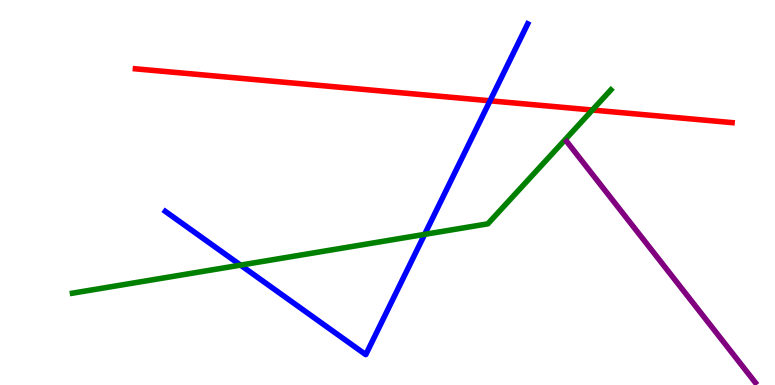[{'lines': ['blue', 'red'], 'intersections': [{'x': 6.32, 'y': 7.38}]}, {'lines': ['green', 'red'], 'intersections': [{'x': 7.64, 'y': 7.14}]}, {'lines': ['purple', 'red'], 'intersections': []}, {'lines': ['blue', 'green'], 'intersections': [{'x': 3.1, 'y': 3.11}, {'x': 5.48, 'y': 3.91}]}, {'lines': ['blue', 'purple'], 'intersections': []}, {'lines': ['green', 'purple'], 'intersections': []}]